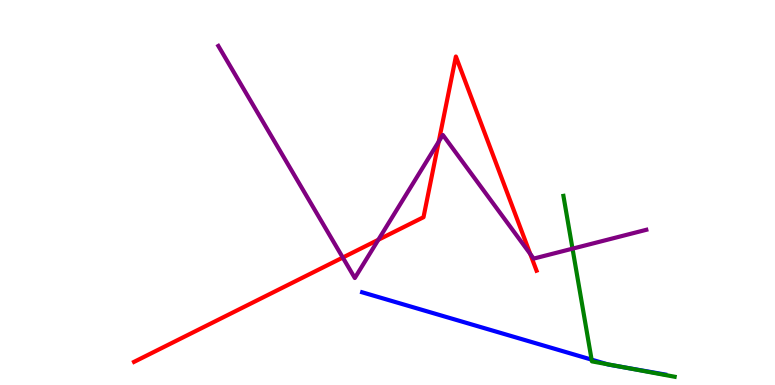[{'lines': ['blue', 'red'], 'intersections': []}, {'lines': ['green', 'red'], 'intersections': []}, {'lines': ['purple', 'red'], 'intersections': [{'x': 4.42, 'y': 3.31}, {'x': 4.88, 'y': 3.77}, {'x': 5.66, 'y': 6.32}, {'x': 6.84, 'y': 3.4}]}, {'lines': ['blue', 'green'], 'intersections': [{'x': 7.63, 'y': 0.659}, {'x': 7.83, 'y': 0.54}, {'x': 8.03, 'y': 0.468}]}, {'lines': ['blue', 'purple'], 'intersections': []}, {'lines': ['green', 'purple'], 'intersections': [{'x': 7.39, 'y': 3.54}]}]